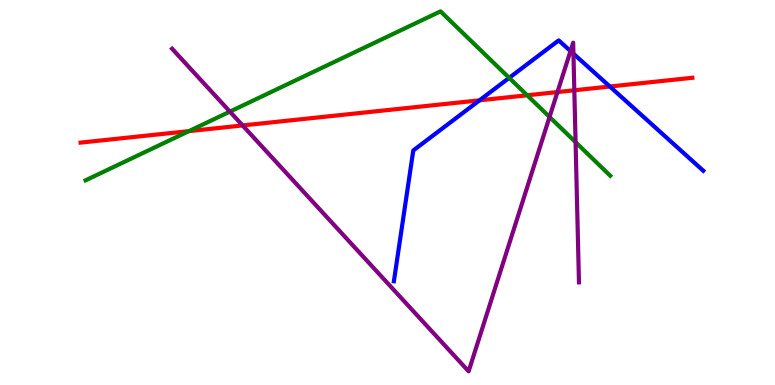[{'lines': ['blue', 'red'], 'intersections': [{'x': 6.19, 'y': 7.39}, {'x': 7.87, 'y': 7.75}]}, {'lines': ['green', 'red'], 'intersections': [{'x': 2.44, 'y': 6.59}, {'x': 6.8, 'y': 7.53}]}, {'lines': ['purple', 'red'], 'intersections': [{'x': 3.13, 'y': 6.74}, {'x': 7.19, 'y': 7.61}, {'x': 7.41, 'y': 7.66}]}, {'lines': ['blue', 'green'], 'intersections': [{'x': 6.57, 'y': 7.98}]}, {'lines': ['blue', 'purple'], 'intersections': [{'x': 7.36, 'y': 8.67}, {'x': 7.4, 'y': 8.61}]}, {'lines': ['green', 'purple'], 'intersections': [{'x': 2.97, 'y': 7.1}, {'x': 7.09, 'y': 6.96}, {'x': 7.43, 'y': 6.31}]}]